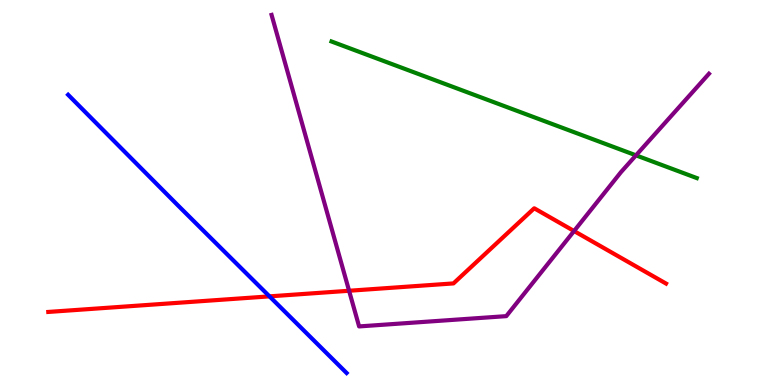[{'lines': ['blue', 'red'], 'intersections': [{'x': 3.48, 'y': 2.3}]}, {'lines': ['green', 'red'], 'intersections': []}, {'lines': ['purple', 'red'], 'intersections': [{'x': 4.5, 'y': 2.45}, {'x': 7.41, 'y': 4.0}]}, {'lines': ['blue', 'green'], 'intersections': []}, {'lines': ['blue', 'purple'], 'intersections': []}, {'lines': ['green', 'purple'], 'intersections': [{'x': 8.21, 'y': 5.97}]}]